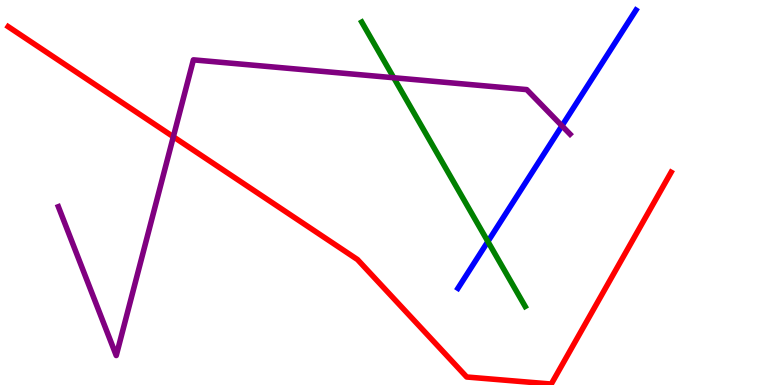[{'lines': ['blue', 'red'], 'intersections': []}, {'lines': ['green', 'red'], 'intersections': []}, {'lines': ['purple', 'red'], 'intersections': [{'x': 2.24, 'y': 6.45}]}, {'lines': ['blue', 'green'], 'intersections': [{'x': 6.3, 'y': 3.73}]}, {'lines': ['blue', 'purple'], 'intersections': [{'x': 7.25, 'y': 6.73}]}, {'lines': ['green', 'purple'], 'intersections': [{'x': 5.08, 'y': 7.98}]}]